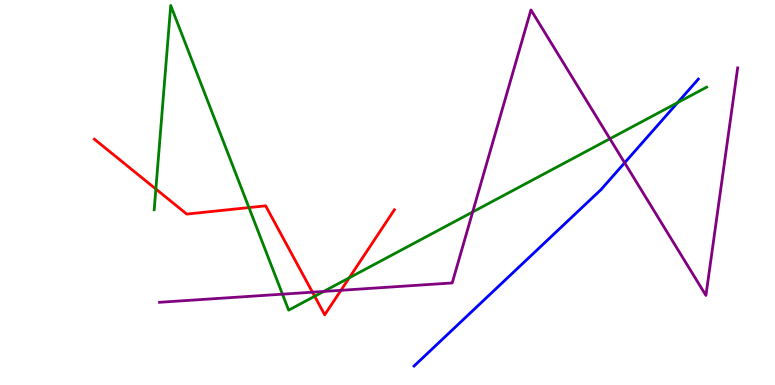[{'lines': ['blue', 'red'], 'intersections': []}, {'lines': ['green', 'red'], 'intersections': [{'x': 2.01, 'y': 5.09}, {'x': 3.21, 'y': 4.61}, {'x': 4.06, 'y': 2.3}, {'x': 4.51, 'y': 2.78}]}, {'lines': ['purple', 'red'], 'intersections': [{'x': 4.03, 'y': 2.41}, {'x': 4.4, 'y': 2.46}]}, {'lines': ['blue', 'green'], 'intersections': [{'x': 8.74, 'y': 7.33}]}, {'lines': ['blue', 'purple'], 'intersections': [{'x': 8.06, 'y': 5.77}]}, {'lines': ['green', 'purple'], 'intersections': [{'x': 3.64, 'y': 2.36}, {'x': 4.18, 'y': 2.43}, {'x': 6.1, 'y': 4.49}, {'x': 7.87, 'y': 6.4}]}]